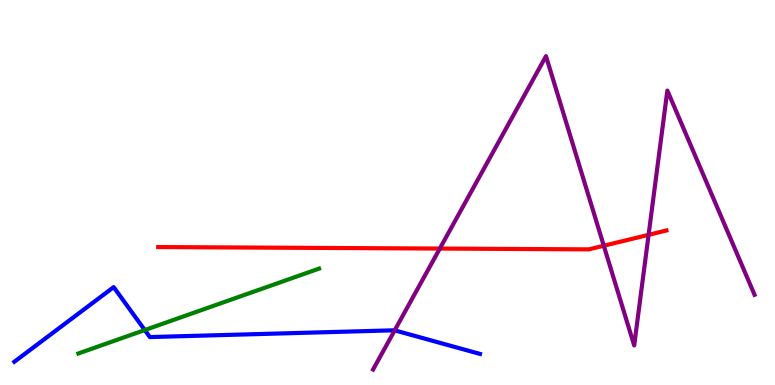[{'lines': ['blue', 'red'], 'intersections': []}, {'lines': ['green', 'red'], 'intersections': []}, {'lines': ['purple', 'red'], 'intersections': [{'x': 5.68, 'y': 3.54}, {'x': 7.79, 'y': 3.62}, {'x': 8.37, 'y': 3.9}]}, {'lines': ['blue', 'green'], 'intersections': [{'x': 1.87, 'y': 1.43}]}, {'lines': ['blue', 'purple'], 'intersections': [{'x': 5.09, 'y': 1.42}]}, {'lines': ['green', 'purple'], 'intersections': []}]